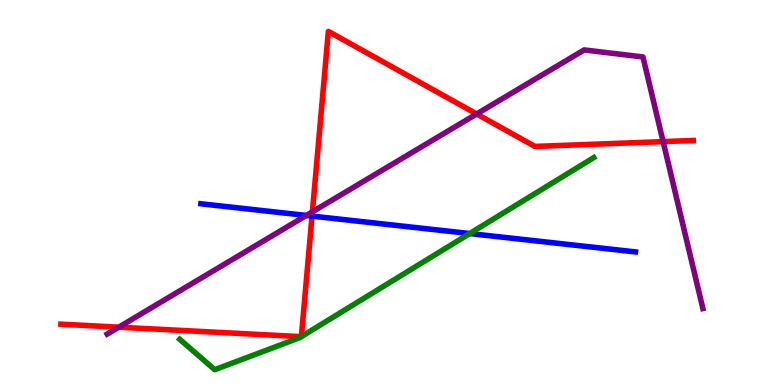[{'lines': ['blue', 'red'], 'intersections': [{'x': 4.03, 'y': 4.39}]}, {'lines': ['green', 'red'], 'intersections': [{'x': 3.89, 'y': 1.26}, {'x': 3.89, 'y': 1.26}]}, {'lines': ['purple', 'red'], 'intersections': [{'x': 1.53, 'y': 1.5}, {'x': 4.03, 'y': 4.5}, {'x': 6.15, 'y': 7.04}, {'x': 8.56, 'y': 6.32}]}, {'lines': ['blue', 'green'], 'intersections': [{'x': 6.06, 'y': 3.93}]}, {'lines': ['blue', 'purple'], 'intersections': [{'x': 3.95, 'y': 4.4}]}, {'lines': ['green', 'purple'], 'intersections': []}]